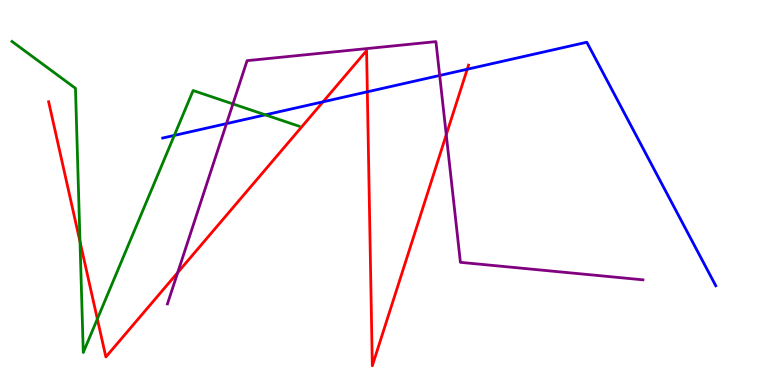[{'lines': ['blue', 'red'], 'intersections': [{'x': 4.17, 'y': 7.36}, {'x': 4.74, 'y': 7.62}, {'x': 6.03, 'y': 8.2}]}, {'lines': ['green', 'red'], 'intersections': [{'x': 1.03, 'y': 3.72}, {'x': 1.26, 'y': 1.72}]}, {'lines': ['purple', 'red'], 'intersections': [{'x': 2.29, 'y': 2.92}, {'x': 5.76, 'y': 6.5}]}, {'lines': ['blue', 'green'], 'intersections': [{'x': 2.25, 'y': 6.48}, {'x': 3.42, 'y': 7.02}]}, {'lines': ['blue', 'purple'], 'intersections': [{'x': 2.92, 'y': 6.79}, {'x': 5.67, 'y': 8.04}]}, {'lines': ['green', 'purple'], 'intersections': [{'x': 3.01, 'y': 7.3}]}]